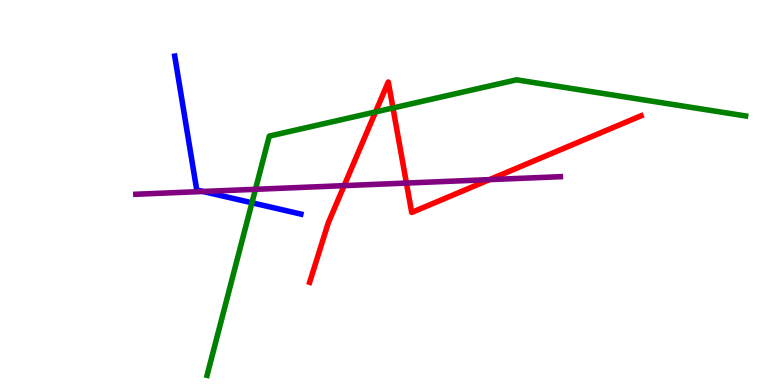[{'lines': ['blue', 'red'], 'intersections': []}, {'lines': ['green', 'red'], 'intersections': [{'x': 4.85, 'y': 7.09}, {'x': 5.07, 'y': 7.2}]}, {'lines': ['purple', 'red'], 'intersections': [{'x': 4.44, 'y': 5.18}, {'x': 5.24, 'y': 5.25}, {'x': 6.32, 'y': 5.33}]}, {'lines': ['blue', 'green'], 'intersections': [{'x': 3.25, 'y': 4.73}]}, {'lines': ['blue', 'purple'], 'intersections': [{'x': 2.62, 'y': 5.03}]}, {'lines': ['green', 'purple'], 'intersections': [{'x': 3.3, 'y': 5.08}]}]